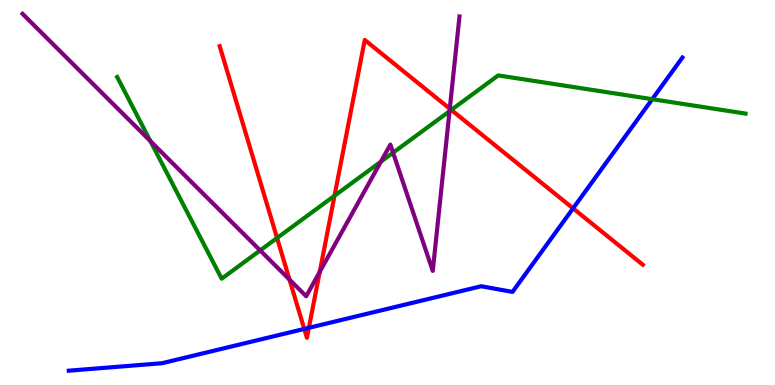[{'lines': ['blue', 'red'], 'intersections': [{'x': 3.93, 'y': 1.46}, {'x': 3.99, 'y': 1.49}, {'x': 7.39, 'y': 4.59}]}, {'lines': ['green', 'red'], 'intersections': [{'x': 3.58, 'y': 3.82}, {'x': 4.32, 'y': 4.92}, {'x': 5.82, 'y': 7.15}]}, {'lines': ['purple', 'red'], 'intersections': [{'x': 3.74, 'y': 2.74}, {'x': 4.13, 'y': 2.94}, {'x': 5.8, 'y': 7.18}]}, {'lines': ['blue', 'green'], 'intersections': [{'x': 8.42, 'y': 7.42}]}, {'lines': ['blue', 'purple'], 'intersections': []}, {'lines': ['green', 'purple'], 'intersections': [{'x': 1.94, 'y': 6.33}, {'x': 3.36, 'y': 3.5}, {'x': 4.92, 'y': 5.8}, {'x': 5.07, 'y': 6.03}, {'x': 5.8, 'y': 7.11}]}]